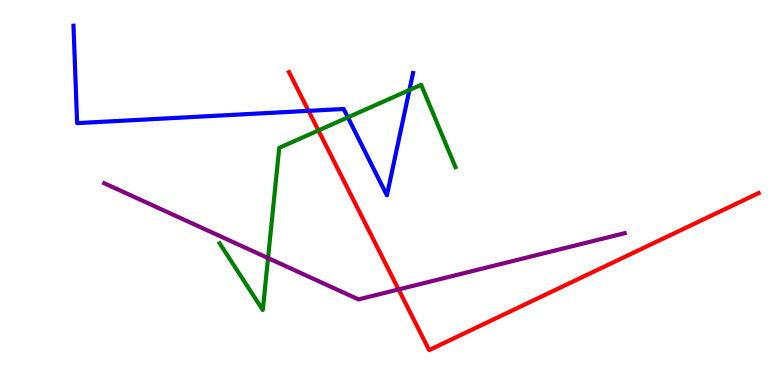[{'lines': ['blue', 'red'], 'intersections': [{'x': 3.98, 'y': 7.12}]}, {'lines': ['green', 'red'], 'intersections': [{'x': 4.11, 'y': 6.61}]}, {'lines': ['purple', 'red'], 'intersections': [{'x': 5.14, 'y': 2.48}]}, {'lines': ['blue', 'green'], 'intersections': [{'x': 4.49, 'y': 6.95}, {'x': 5.28, 'y': 7.66}]}, {'lines': ['blue', 'purple'], 'intersections': []}, {'lines': ['green', 'purple'], 'intersections': [{'x': 3.46, 'y': 3.3}]}]